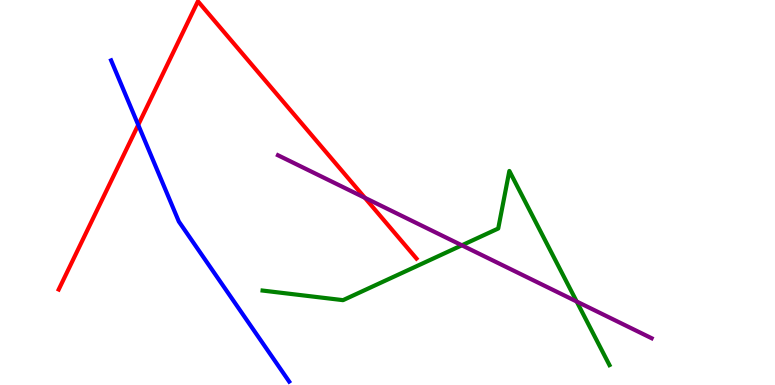[{'lines': ['blue', 'red'], 'intersections': [{'x': 1.78, 'y': 6.76}]}, {'lines': ['green', 'red'], 'intersections': []}, {'lines': ['purple', 'red'], 'intersections': [{'x': 4.71, 'y': 4.86}]}, {'lines': ['blue', 'green'], 'intersections': []}, {'lines': ['blue', 'purple'], 'intersections': []}, {'lines': ['green', 'purple'], 'intersections': [{'x': 5.96, 'y': 3.63}, {'x': 7.44, 'y': 2.17}]}]